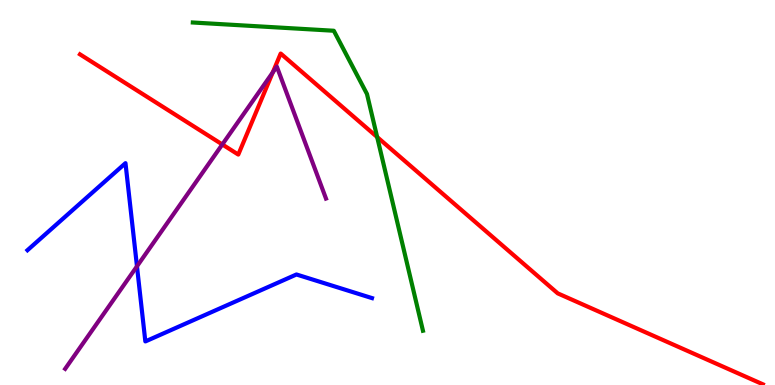[{'lines': ['blue', 'red'], 'intersections': []}, {'lines': ['green', 'red'], 'intersections': [{'x': 4.87, 'y': 6.44}]}, {'lines': ['purple', 'red'], 'intersections': [{'x': 2.87, 'y': 6.25}, {'x': 3.52, 'y': 8.12}]}, {'lines': ['blue', 'green'], 'intersections': []}, {'lines': ['blue', 'purple'], 'intersections': [{'x': 1.77, 'y': 3.08}]}, {'lines': ['green', 'purple'], 'intersections': []}]